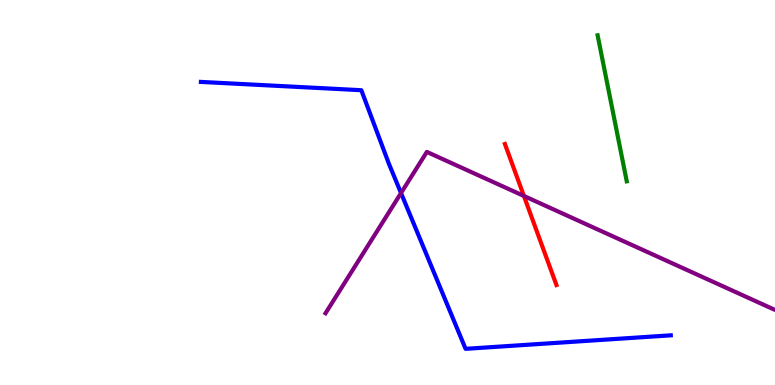[{'lines': ['blue', 'red'], 'intersections': []}, {'lines': ['green', 'red'], 'intersections': []}, {'lines': ['purple', 'red'], 'intersections': [{'x': 6.76, 'y': 4.91}]}, {'lines': ['blue', 'green'], 'intersections': []}, {'lines': ['blue', 'purple'], 'intersections': [{'x': 5.17, 'y': 4.99}]}, {'lines': ['green', 'purple'], 'intersections': []}]